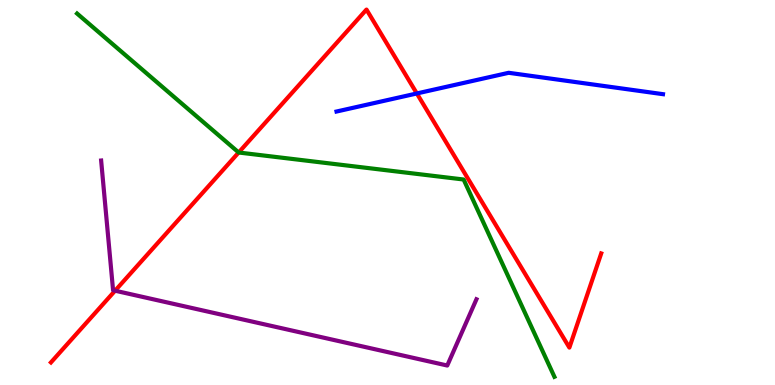[{'lines': ['blue', 'red'], 'intersections': [{'x': 5.38, 'y': 7.57}]}, {'lines': ['green', 'red'], 'intersections': [{'x': 3.08, 'y': 6.04}]}, {'lines': ['purple', 'red'], 'intersections': [{'x': 1.48, 'y': 2.45}]}, {'lines': ['blue', 'green'], 'intersections': []}, {'lines': ['blue', 'purple'], 'intersections': []}, {'lines': ['green', 'purple'], 'intersections': []}]